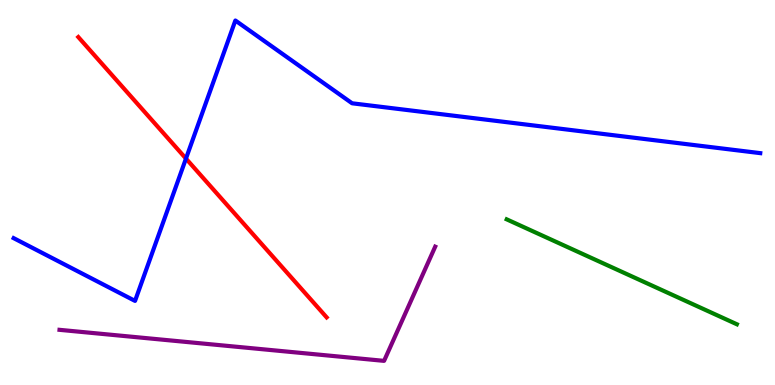[{'lines': ['blue', 'red'], 'intersections': [{'x': 2.4, 'y': 5.88}]}, {'lines': ['green', 'red'], 'intersections': []}, {'lines': ['purple', 'red'], 'intersections': []}, {'lines': ['blue', 'green'], 'intersections': []}, {'lines': ['blue', 'purple'], 'intersections': []}, {'lines': ['green', 'purple'], 'intersections': []}]